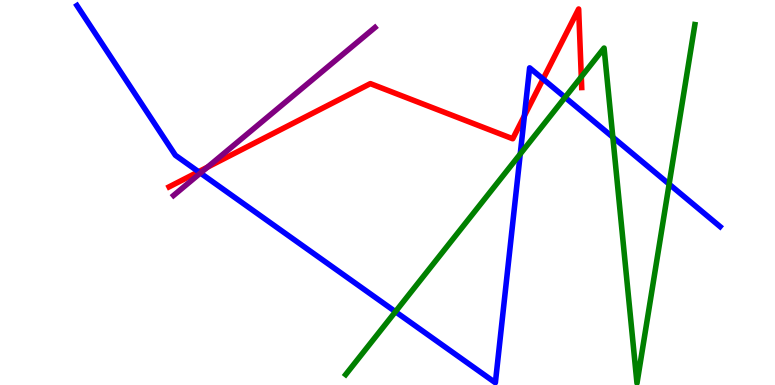[{'lines': ['blue', 'red'], 'intersections': [{'x': 2.56, 'y': 5.54}, {'x': 6.77, 'y': 6.99}, {'x': 7.01, 'y': 7.95}]}, {'lines': ['green', 'red'], 'intersections': [{'x': 7.5, 'y': 8.0}]}, {'lines': ['purple', 'red'], 'intersections': [{'x': 2.68, 'y': 5.66}]}, {'lines': ['blue', 'green'], 'intersections': [{'x': 5.1, 'y': 1.9}, {'x': 6.71, 'y': 6.0}, {'x': 7.29, 'y': 7.47}, {'x': 7.91, 'y': 6.44}, {'x': 8.63, 'y': 5.22}]}, {'lines': ['blue', 'purple'], 'intersections': [{'x': 2.59, 'y': 5.5}]}, {'lines': ['green', 'purple'], 'intersections': []}]